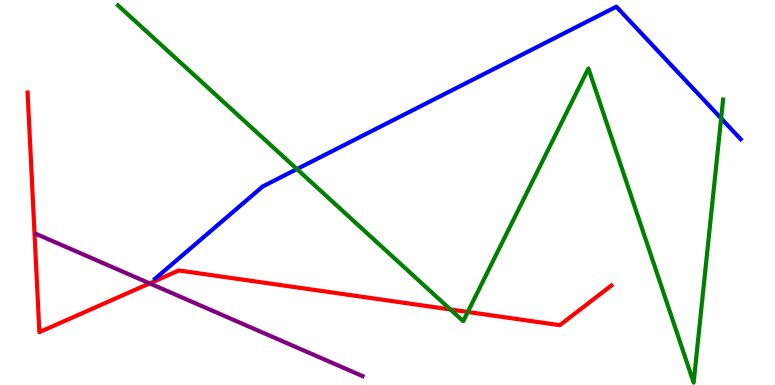[{'lines': ['blue', 'red'], 'intersections': []}, {'lines': ['green', 'red'], 'intersections': [{'x': 5.81, 'y': 1.96}, {'x': 6.04, 'y': 1.9}]}, {'lines': ['purple', 'red'], 'intersections': [{'x': 1.93, 'y': 2.64}]}, {'lines': ['blue', 'green'], 'intersections': [{'x': 3.83, 'y': 5.61}, {'x': 9.31, 'y': 6.93}]}, {'lines': ['blue', 'purple'], 'intersections': []}, {'lines': ['green', 'purple'], 'intersections': []}]